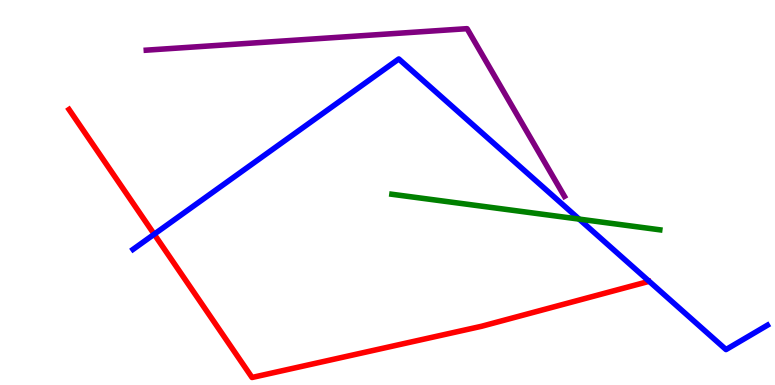[{'lines': ['blue', 'red'], 'intersections': [{'x': 1.99, 'y': 3.92}]}, {'lines': ['green', 'red'], 'intersections': []}, {'lines': ['purple', 'red'], 'intersections': []}, {'lines': ['blue', 'green'], 'intersections': [{'x': 7.47, 'y': 4.31}]}, {'lines': ['blue', 'purple'], 'intersections': []}, {'lines': ['green', 'purple'], 'intersections': []}]